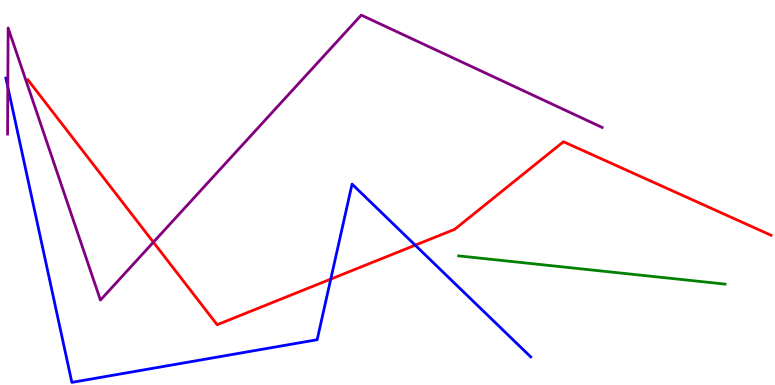[{'lines': ['blue', 'red'], 'intersections': [{'x': 4.27, 'y': 2.75}, {'x': 5.36, 'y': 3.63}]}, {'lines': ['green', 'red'], 'intersections': []}, {'lines': ['purple', 'red'], 'intersections': [{'x': 1.98, 'y': 3.71}]}, {'lines': ['blue', 'green'], 'intersections': []}, {'lines': ['blue', 'purple'], 'intersections': [{'x': 0.101, 'y': 7.74}]}, {'lines': ['green', 'purple'], 'intersections': []}]